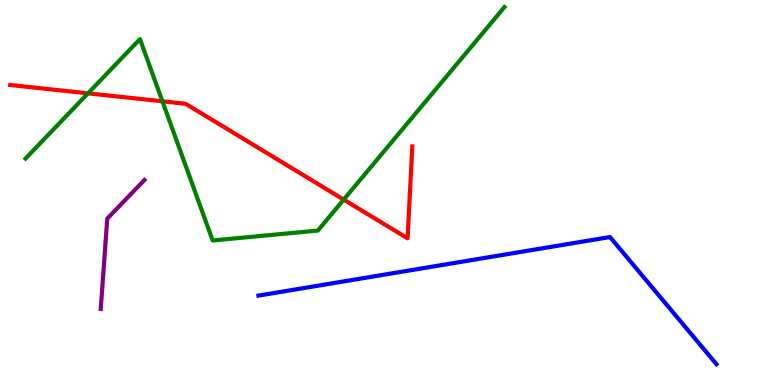[{'lines': ['blue', 'red'], 'intersections': []}, {'lines': ['green', 'red'], 'intersections': [{'x': 1.14, 'y': 7.58}, {'x': 2.1, 'y': 7.37}, {'x': 4.43, 'y': 4.82}]}, {'lines': ['purple', 'red'], 'intersections': []}, {'lines': ['blue', 'green'], 'intersections': []}, {'lines': ['blue', 'purple'], 'intersections': []}, {'lines': ['green', 'purple'], 'intersections': []}]